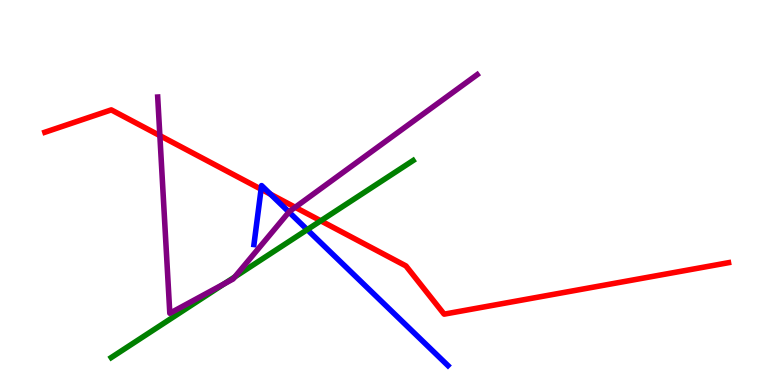[{'lines': ['blue', 'red'], 'intersections': [{'x': 3.37, 'y': 5.09}, {'x': 3.49, 'y': 4.96}]}, {'lines': ['green', 'red'], 'intersections': [{'x': 4.14, 'y': 4.26}]}, {'lines': ['purple', 'red'], 'intersections': [{'x': 2.06, 'y': 6.48}, {'x': 3.81, 'y': 4.62}]}, {'lines': ['blue', 'green'], 'intersections': [{'x': 3.96, 'y': 4.04}]}, {'lines': ['blue', 'purple'], 'intersections': [{'x': 3.73, 'y': 4.49}]}, {'lines': ['green', 'purple'], 'intersections': [{'x': 2.89, 'y': 2.63}, {'x': 3.03, 'y': 2.81}]}]